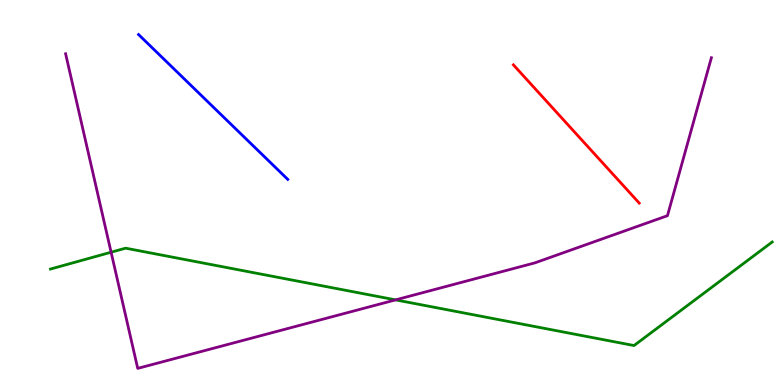[{'lines': ['blue', 'red'], 'intersections': []}, {'lines': ['green', 'red'], 'intersections': []}, {'lines': ['purple', 'red'], 'intersections': []}, {'lines': ['blue', 'green'], 'intersections': []}, {'lines': ['blue', 'purple'], 'intersections': []}, {'lines': ['green', 'purple'], 'intersections': [{'x': 1.43, 'y': 3.45}, {'x': 5.1, 'y': 2.21}]}]